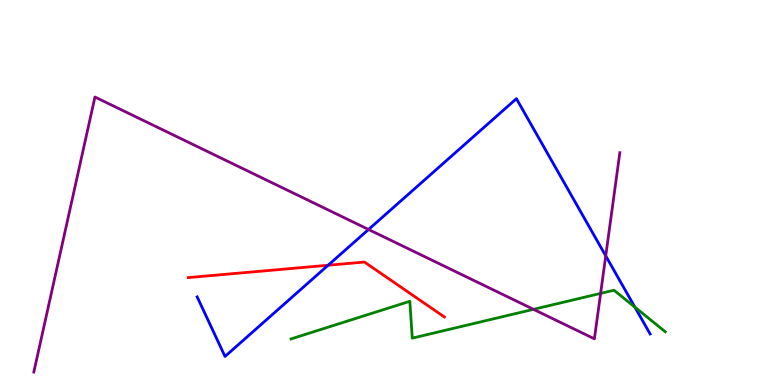[{'lines': ['blue', 'red'], 'intersections': [{'x': 4.23, 'y': 3.11}]}, {'lines': ['green', 'red'], 'intersections': []}, {'lines': ['purple', 'red'], 'intersections': []}, {'lines': ['blue', 'green'], 'intersections': [{'x': 8.19, 'y': 2.02}]}, {'lines': ['blue', 'purple'], 'intersections': [{'x': 4.76, 'y': 4.04}, {'x': 7.82, 'y': 3.35}]}, {'lines': ['green', 'purple'], 'intersections': [{'x': 6.88, 'y': 1.97}, {'x': 7.75, 'y': 2.38}]}]